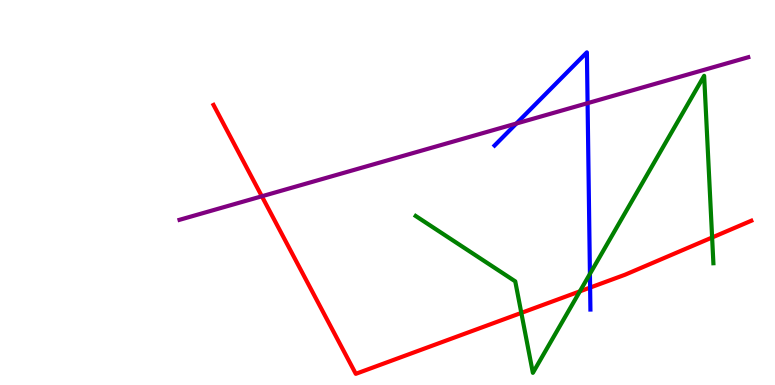[{'lines': ['blue', 'red'], 'intersections': [{'x': 7.61, 'y': 2.53}]}, {'lines': ['green', 'red'], 'intersections': [{'x': 6.73, 'y': 1.87}, {'x': 7.48, 'y': 2.43}, {'x': 9.19, 'y': 3.83}]}, {'lines': ['purple', 'red'], 'intersections': [{'x': 3.38, 'y': 4.9}]}, {'lines': ['blue', 'green'], 'intersections': [{'x': 7.61, 'y': 2.89}]}, {'lines': ['blue', 'purple'], 'intersections': [{'x': 6.66, 'y': 6.79}, {'x': 7.58, 'y': 7.32}]}, {'lines': ['green', 'purple'], 'intersections': []}]